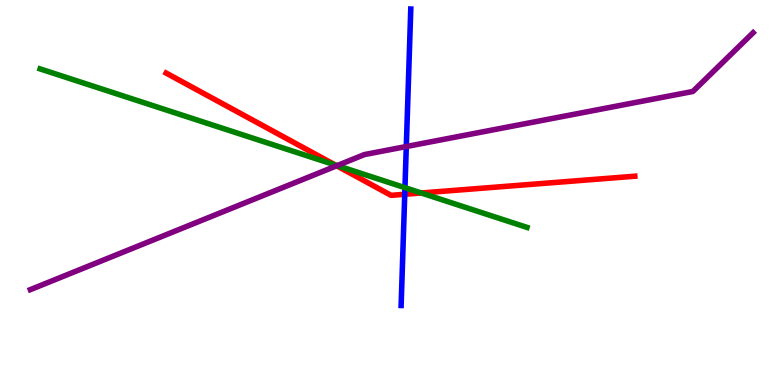[{'lines': ['blue', 'red'], 'intersections': [{'x': 5.22, 'y': 4.95}]}, {'lines': ['green', 'red'], 'intersections': [{'x': 4.33, 'y': 5.72}, {'x': 5.44, 'y': 4.99}]}, {'lines': ['purple', 'red'], 'intersections': [{'x': 4.34, 'y': 5.69}]}, {'lines': ['blue', 'green'], 'intersections': [{'x': 5.23, 'y': 5.13}]}, {'lines': ['blue', 'purple'], 'intersections': [{'x': 5.24, 'y': 6.19}]}, {'lines': ['green', 'purple'], 'intersections': [{'x': 4.35, 'y': 5.7}]}]